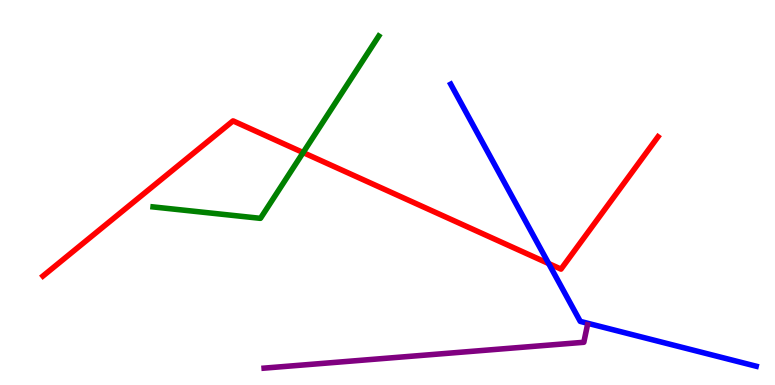[{'lines': ['blue', 'red'], 'intersections': [{'x': 7.08, 'y': 3.15}]}, {'lines': ['green', 'red'], 'intersections': [{'x': 3.91, 'y': 6.04}]}, {'lines': ['purple', 'red'], 'intersections': []}, {'lines': ['blue', 'green'], 'intersections': []}, {'lines': ['blue', 'purple'], 'intersections': []}, {'lines': ['green', 'purple'], 'intersections': []}]